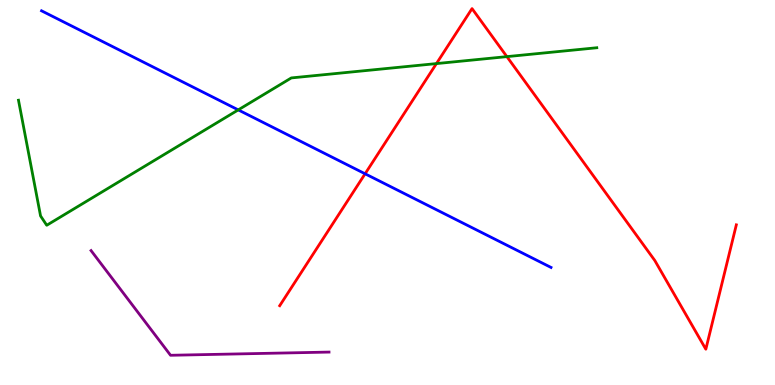[{'lines': ['blue', 'red'], 'intersections': [{'x': 4.71, 'y': 5.49}]}, {'lines': ['green', 'red'], 'intersections': [{'x': 5.63, 'y': 8.35}, {'x': 6.54, 'y': 8.53}]}, {'lines': ['purple', 'red'], 'intersections': []}, {'lines': ['blue', 'green'], 'intersections': [{'x': 3.07, 'y': 7.15}]}, {'lines': ['blue', 'purple'], 'intersections': []}, {'lines': ['green', 'purple'], 'intersections': []}]